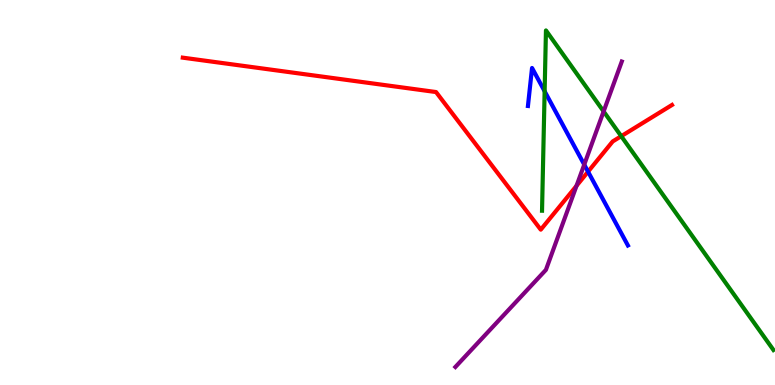[{'lines': ['blue', 'red'], 'intersections': [{'x': 7.59, 'y': 5.54}]}, {'lines': ['green', 'red'], 'intersections': [{'x': 8.02, 'y': 6.46}]}, {'lines': ['purple', 'red'], 'intersections': [{'x': 7.44, 'y': 5.17}]}, {'lines': ['blue', 'green'], 'intersections': [{'x': 7.03, 'y': 7.63}]}, {'lines': ['blue', 'purple'], 'intersections': [{'x': 7.54, 'y': 5.72}]}, {'lines': ['green', 'purple'], 'intersections': [{'x': 7.79, 'y': 7.11}]}]